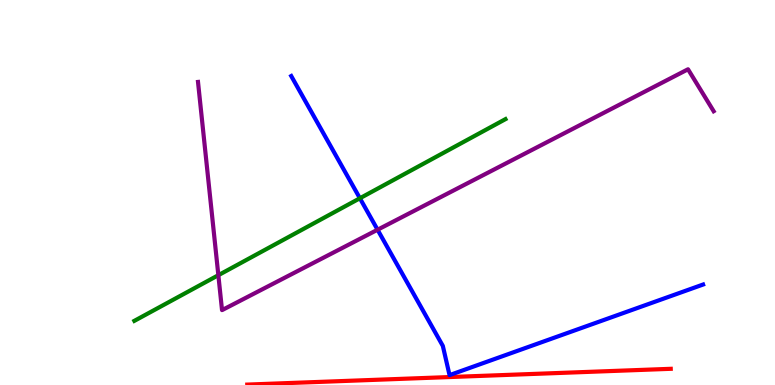[{'lines': ['blue', 'red'], 'intersections': []}, {'lines': ['green', 'red'], 'intersections': []}, {'lines': ['purple', 'red'], 'intersections': []}, {'lines': ['blue', 'green'], 'intersections': [{'x': 4.64, 'y': 4.85}]}, {'lines': ['blue', 'purple'], 'intersections': [{'x': 4.87, 'y': 4.03}]}, {'lines': ['green', 'purple'], 'intersections': [{'x': 2.82, 'y': 2.85}]}]